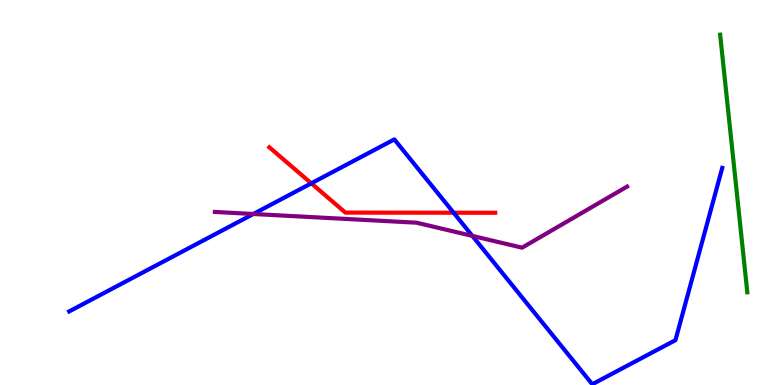[{'lines': ['blue', 'red'], 'intersections': [{'x': 4.02, 'y': 5.24}, {'x': 5.85, 'y': 4.47}]}, {'lines': ['green', 'red'], 'intersections': []}, {'lines': ['purple', 'red'], 'intersections': []}, {'lines': ['blue', 'green'], 'intersections': []}, {'lines': ['blue', 'purple'], 'intersections': [{'x': 3.27, 'y': 4.44}, {'x': 6.09, 'y': 3.87}]}, {'lines': ['green', 'purple'], 'intersections': []}]